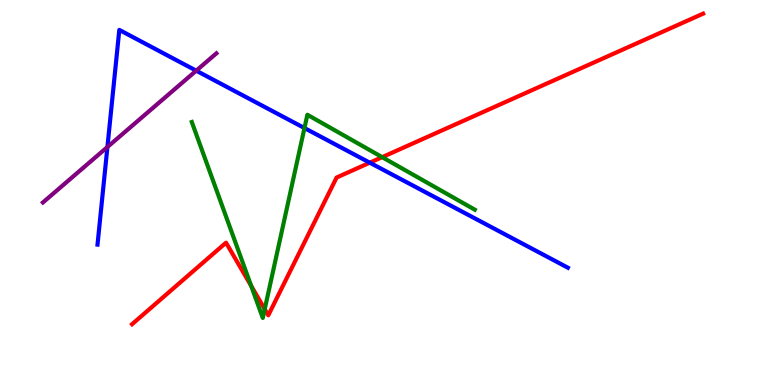[{'lines': ['blue', 'red'], 'intersections': [{'x': 4.77, 'y': 5.77}]}, {'lines': ['green', 'red'], 'intersections': [{'x': 3.24, 'y': 2.57}, {'x': 3.42, 'y': 1.97}, {'x': 4.93, 'y': 5.92}]}, {'lines': ['purple', 'red'], 'intersections': []}, {'lines': ['blue', 'green'], 'intersections': [{'x': 3.93, 'y': 6.67}]}, {'lines': ['blue', 'purple'], 'intersections': [{'x': 1.39, 'y': 6.18}, {'x': 2.53, 'y': 8.16}]}, {'lines': ['green', 'purple'], 'intersections': []}]